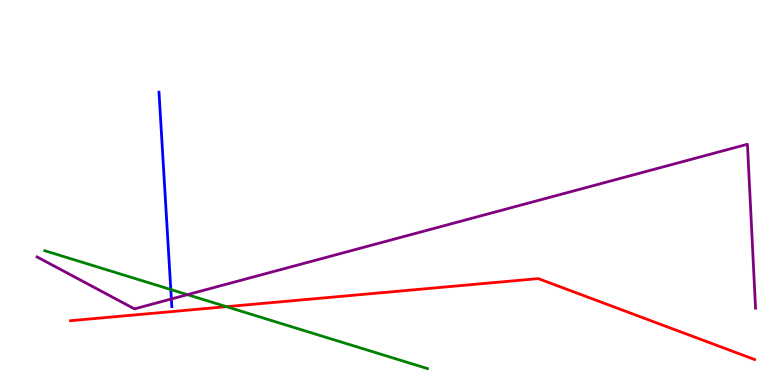[{'lines': ['blue', 'red'], 'intersections': []}, {'lines': ['green', 'red'], 'intersections': [{'x': 2.92, 'y': 2.03}]}, {'lines': ['purple', 'red'], 'intersections': []}, {'lines': ['blue', 'green'], 'intersections': [{'x': 2.2, 'y': 2.48}]}, {'lines': ['blue', 'purple'], 'intersections': [{'x': 2.21, 'y': 2.23}]}, {'lines': ['green', 'purple'], 'intersections': [{'x': 2.42, 'y': 2.35}]}]